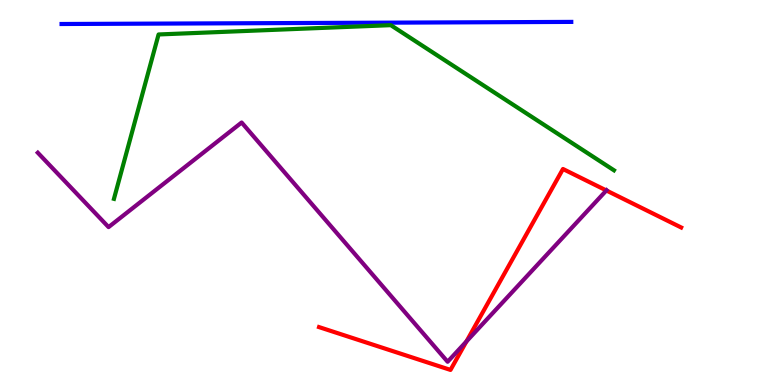[{'lines': ['blue', 'red'], 'intersections': []}, {'lines': ['green', 'red'], 'intersections': []}, {'lines': ['purple', 'red'], 'intersections': [{'x': 6.02, 'y': 1.13}, {'x': 7.82, 'y': 5.05}]}, {'lines': ['blue', 'green'], 'intersections': []}, {'lines': ['blue', 'purple'], 'intersections': []}, {'lines': ['green', 'purple'], 'intersections': []}]